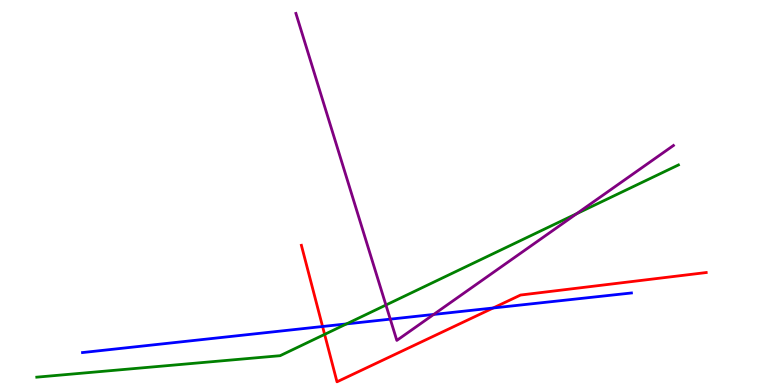[{'lines': ['blue', 'red'], 'intersections': [{'x': 4.16, 'y': 1.52}, {'x': 6.36, 'y': 2.0}]}, {'lines': ['green', 'red'], 'intersections': [{'x': 4.19, 'y': 1.31}]}, {'lines': ['purple', 'red'], 'intersections': []}, {'lines': ['blue', 'green'], 'intersections': [{'x': 4.47, 'y': 1.59}]}, {'lines': ['blue', 'purple'], 'intersections': [{'x': 5.04, 'y': 1.71}, {'x': 5.6, 'y': 1.83}]}, {'lines': ['green', 'purple'], 'intersections': [{'x': 4.98, 'y': 2.08}, {'x': 7.44, 'y': 4.45}]}]